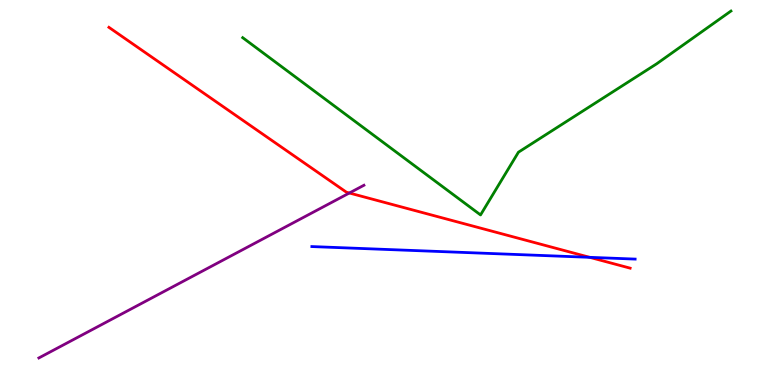[{'lines': ['blue', 'red'], 'intersections': [{'x': 7.61, 'y': 3.32}]}, {'lines': ['green', 'red'], 'intersections': []}, {'lines': ['purple', 'red'], 'intersections': [{'x': 4.51, 'y': 4.99}]}, {'lines': ['blue', 'green'], 'intersections': []}, {'lines': ['blue', 'purple'], 'intersections': []}, {'lines': ['green', 'purple'], 'intersections': []}]